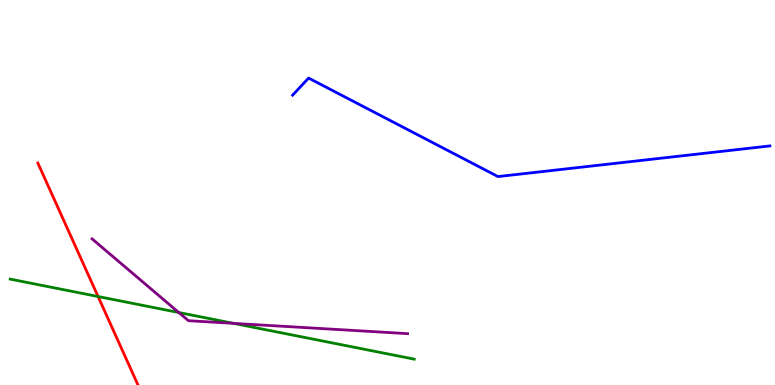[{'lines': ['blue', 'red'], 'intersections': []}, {'lines': ['green', 'red'], 'intersections': [{'x': 1.27, 'y': 2.3}]}, {'lines': ['purple', 'red'], 'intersections': []}, {'lines': ['blue', 'green'], 'intersections': []}, {'lines': ['blue', 'purple'], 'intersections': []}, {'lines': ['green', 'purple'], 'intersections': [{'x': 2.31, 'y': 1.88}, {'x': 3.01, 'y': 1.6}]}]